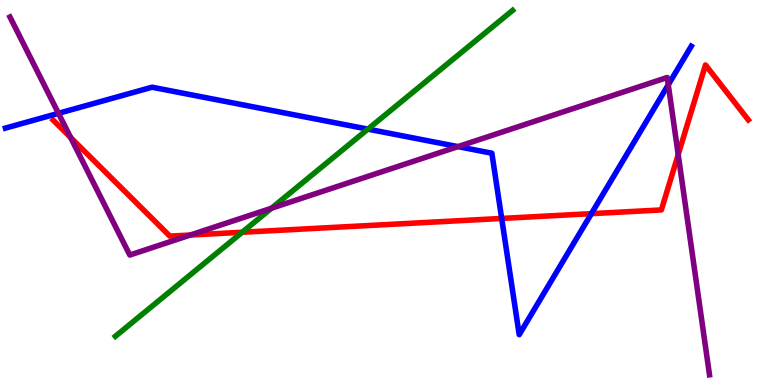[{'lines': ['blue', 'red'], 'intersections': [{'x': 6.47, 'y': 4.33}, {'x': 7.63, 'y': 4.45}]}, {'lines': ['green', 'red'], 'intersections': [{'x': 3.12, 'y': 3.97}]}, {'lines': ['purple', 'red'], 'intersections': [{'x': 0.911, 'y': 6.43}, {'x': 2.46, 'y': 3.9}, {'x': 8.75, 'y': 5.98}]}, {'lines': ['blue', 'green'], 'intersections': [{'x': 4.75, 'y': 6.65}]}, {'lines': ['blue', 'purple'], 'intersections': [{'x': 0.754, 'y': 7.06}, {'x': 5.91, 'y': 6.19}, {'x': 8.62, 'y': 7.8}]}, {'lines': ['green', 'purple'], 'intersections': [{'x': 3.5, 'y': 4.59}]}]